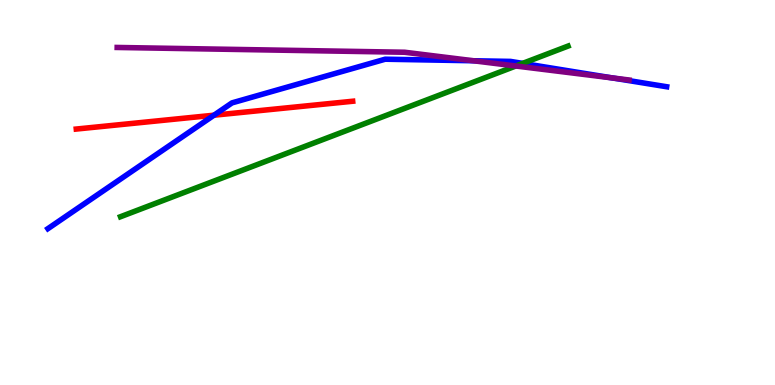[{'lines': ['blue', 'red'], 'intersections': [{'x': 2.76, 'y': 7.01}]}, {'lines': ['green', 'red'], 'intersections': []}, {'lines': ['purple', 'red'], 'intersections': []}, {'lines': ['blue', 'green'], 'intersections': [{'x': 6.74, 'y': 8.35}]}, {'lines': ['blue', 'purple'], 'intersections': [{'x': 6.11, 'y': 8.42}, {'x': 7.9, 'y': 7.97}]}, {'lines': ['green', 'purple'], 'intersections': [{'x': 6.66, 'y': 8.29}]}]